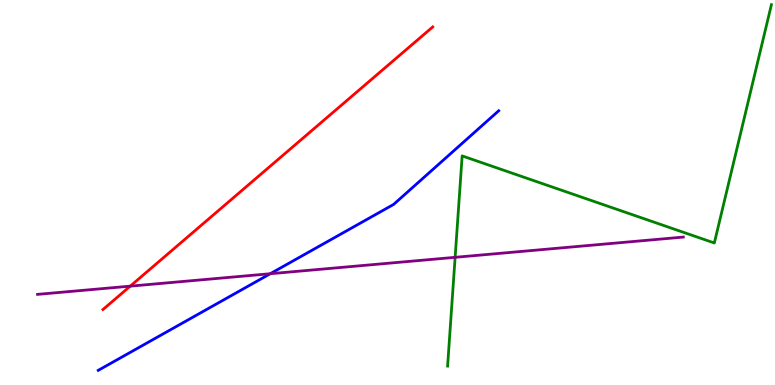[{'lines': ['blue', 'red'], 'intersections': []}, {'lines': ['green', 'red'], 'intersections': []}, {'lines': ['purple', 'red'], 'intersections': [{'x': 1.68, 'y': 2.57}]}, {'lines': ['blue', 'green'], 'intersections': []}, {'lines': ['blue', 'purple'], 'intersections': [{'x': 3.49, 'y': 2.89}]}, {'lines': ['green', 'purple'], 'intersections': [{'x': 5.87, 'y': 3.32}]}]